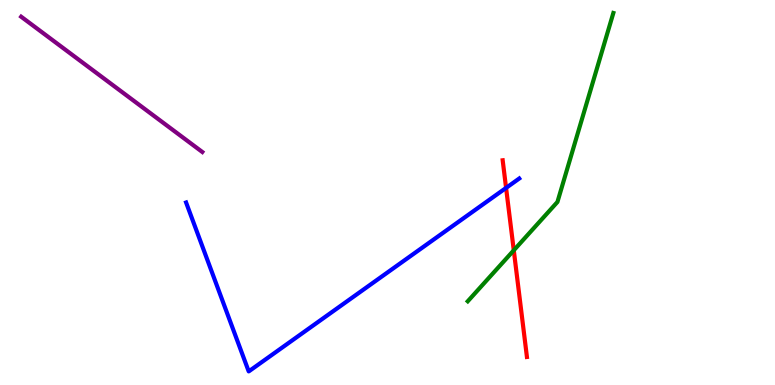[{'lines': ['blue', 'red'], 'intersections': [{'x': 6.53, 'y': 5.12}]}, {'lines': ['green', 'red'], 'intersections': [{'x': 6.63, 'y': 3.5}]}, {'lines': ['purple', 'red'], 'intersections': []}, {'lines': ['blue', 'green'], 'intersections': []}, {'lines': ['blue', 'purple'], 'intersections': []}, {'lines': ['green', 'purple'], 'intersections': []}]